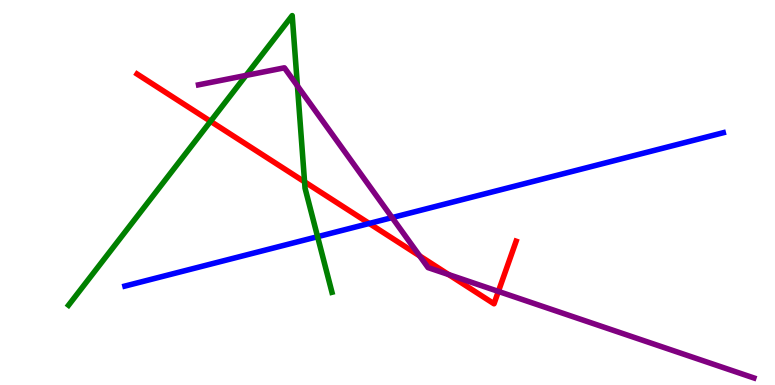[{'lines': ['blue', 'red'], 'intersections': [{'x': 4.76, 'y': 4.2}]}, {'lines': ['green', 'red'], 'intersections': [{'x': 2.72, 'y': 6.85}, {'x': 3.93, 'y': 5.28}]}, {'lines': ['purple', 'red'], 'intersections': [{'x': 5.41, 'y': 3.35}, {'x': 5.79, 'y': 2.87}, {'x': 6.43, 'y': 2.43}]}, {'lines': ['blue', 'green'], 'intersections': [{'x': 4.1, 'y': 3.85}]}, {'lines': ['blue', 'purple'], 'intersections': [{'x': 5.06, 'y': 4.35}]}, {'lines': ['green', 'purple'], 'intersections': [{'x': 3.17, 'y': 8.04}, {'x': 3.84, 'y': 7.77}]}]